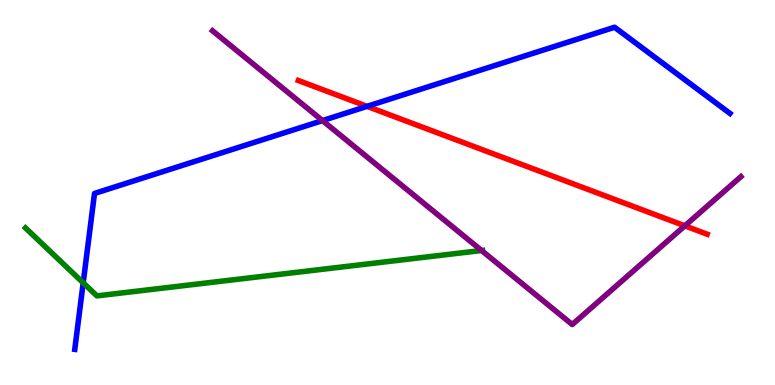[{'lines': ['blue', 'red'], 'intersections': [{'x': 4.74, 'y': 7.24}]}, {'lines': ['green', 'red'], 'intersections': []}, {'lines': ['purple', 'red'], 'intersections': [{'x': 8.84, 'y': 4.13}]}, {'lines': ['blue', 'green'], 'intersections': [{'x': 1.07, 'y': 2.65}]}, {'lines': ['blue', 'purple'], 'intersections': [{'x': 4.16, 'y': 6.87}]}, {'lines': ['green', 'purple'], 'intersections': [{'x': 6.21, 'y': 3.49}]}]